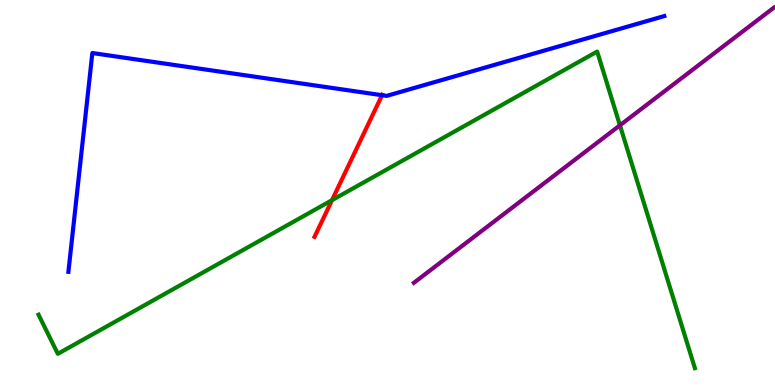[{'lines': ['blue', 'red'], 'intersections': [{'x': 4.93, 'y': 7.53}]}, {'lines': ['green', 'red'], 'intersections': [{'x': 4.28, 'y': 4.8}]}, {'lines': ['purple', 'red'], 'intersections': []}, {'lines': ['blue', 'green'], 'intersections': []}, {'lines': ['blue', 'purple'], 'intersections': []}, {'lines': ['green', 'purple'], 'intersections': [{'x': 8.0, 'y': 6.75}]}]